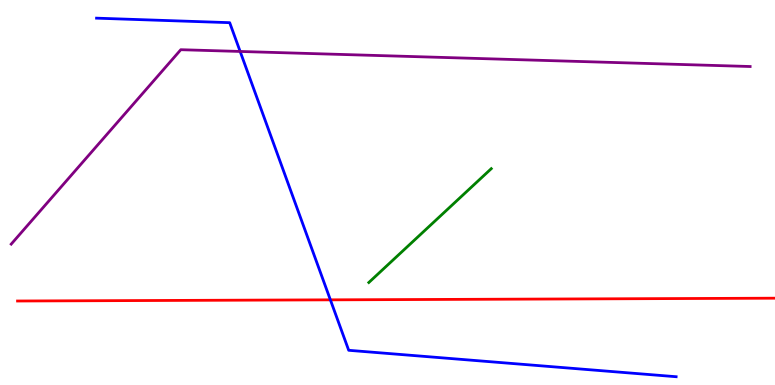[{'lines': ['blue', 'red'], 'intersections': [{'x': 4.26, 'y': 2.21}]}, {'lines': ['green', 'red'], 'intersections': []}, {'lines': ['purple', 'red'], 'intersections': []}, {'lines': ['blue', 'green'], 'intersections': []}, {'lines': ['blue', 'purple'], 'intersections': [{'x': 3.1, 'y': 8.66}]}, {'lines': ['green', 'purple'], 'intersections': []}]